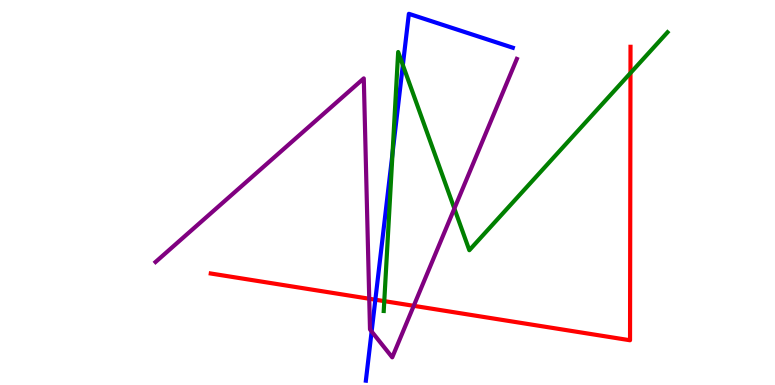[{'lines': ['blue', 'red'], 'intersections': [{'x': 4.84, 'y': 2.22}]}, {'lines': ['green', 'red'], 'intersections': [{'x': 4.96, 'y': 2.18}, {'x': 8.14, 'y': 8.1}]}, {'lines': ['purple', 'red'], 'intersections': [{'x': 4.76, 'y': 2.24}, {'x': 5.34, 'y': 2.06}]}, {'lines': ['blue', 'green'], 'intersections': [{'x': 5.06, 'y': 6.02}, {'x': 5.2, 'y': 8.31}]}, {'lines': ['blue', 'purple'], 'intersections': [{'x': 4.8, 'y': 1.39}]}, {'lines': ['green', 'purple'], 'intersections': [{'x': 5.86, 'y': 4.58}]}]